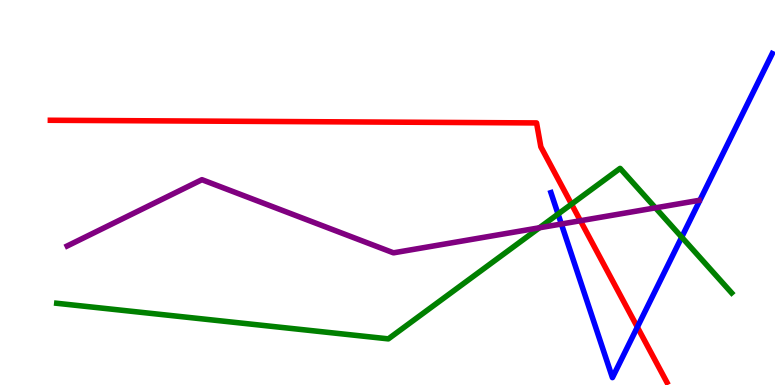[{'lines': ['blue', 'red'], 'intersections': [{'x': 8.22, 'y': 1.5}]}, {'lines': ['green', 'red'], 'intersections': [{'x': 7.37, 'y': 4.7}]}, {'lines': ['purple', 'red'], 'intersections': [{'x': 7.49, 'y': 4.27}]}, {'lines': ['blue', 'green'], 'intersections': [{'x': 7.2, 'y': 4.44}, {'x': 8.8, 'y': 3.84}]}, {'lines': ['blue', 'purple'], 'intersections': [{'x': 7.24, 'y': 4.18}]}, {'lines': ['green', 'purple'], 'intersections': [{'x': 6.96, 'y': 4.08}, {'x': 8.46, 'y': 4.6}]}]